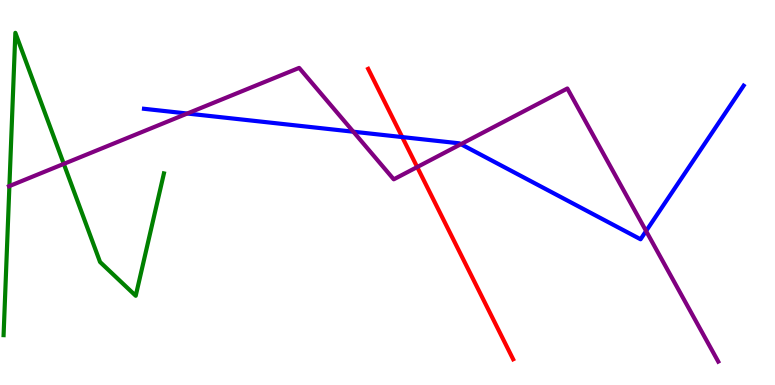[{'lines': ['blue', 'red'], 'intersections': [{'x': 5.19, 'y': 6.44}]}, {'lines': ['green', 'red'], 'intersections': []}, {'lines': ['purple', 'red'], 'intersections': [{'x': 5.38, 'y': 5.66}]}, {'lines': ['blue', 'green'], 'intersections': []}, {'lines': ['blue', 'purple'], 'intersections': [{'x': 2.42, 'y': 7.05}, {'x': 4.56, 'y': 6.58}, {'x': 5.95, 'y': 6.26}, {'x': 8.34, 'y': 4.0}]}, {'lines': ['green', 'purple'], 'intersections': [{'x': 0.121, 'y': 5.17}, {'x': 0.823, 'y': 5.74}]}]